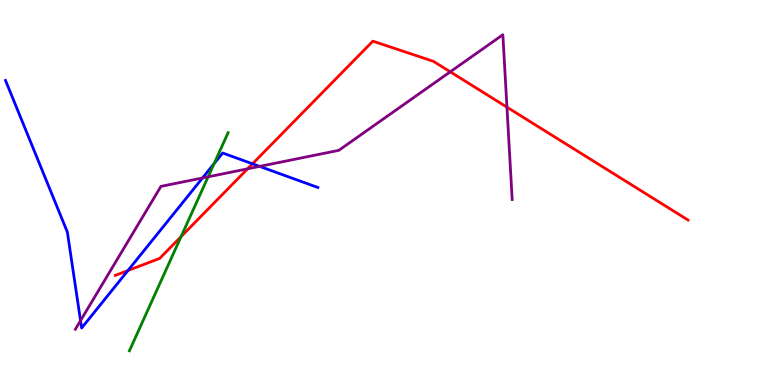[{'lines': ['blue', 'red'], 'intersections': [{'x': 1.65, 'y': 2.97}, {'x': 3.26, 'y': 5.75}]}, {'lines': ['green', 'red'], 'intersections': [{'x': 2.34, 'y': 3.85}]}, {'lines': ['purple', 'red'], 'intersections': [{'x': 3.19, 'y': 5.61}, {'x': 5.81, 'y': 8.13}, {'x': 6.54, 'y': 7.22}]}, {'lines': ['blue', 'green'], 'intersections': [{'x': 2.76, 'y': 5.75}]}, {'lines': ['blue', 'purple'], 'intersections': [{'x': 1.04, 'y': 1.67}, {'x': 2.61, 'y': 5.38}, {'x': 3.35, 'y': 5.68}]}, {'lines': ['green', 'purple'], 'intersections': [{'x': 2.69, 'y': 5.41}]}]